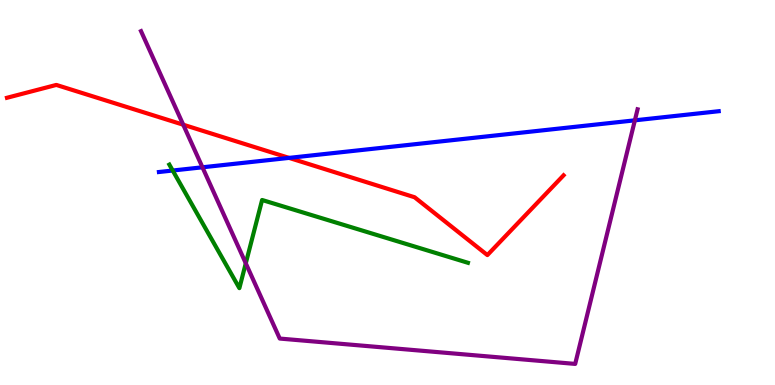[{'lines': ['blue', 'red'], 'intersections': [{'x': 3.73, 'y': 5.9}]}, {'lines': ['green', 'red'], 'intersections': []}, {'lines': ['purple', 'red'], 'intersections': [{'x': 2.36, 'y': 6.76}]}, {'lines': ['blue', 'green'], 'intersections': [{'x': 2.23, 'y': 5.57}]}, {'lines': ['blue', 'purple'], 'intersections': [{'x': 2.61, 'y': 5.65}, {'x': 8.19, 'y': 6.87}]}, {'lines': ['green', 'purple'], 'intersections': [{'x': 3.17, 'y': 3.16}]}]